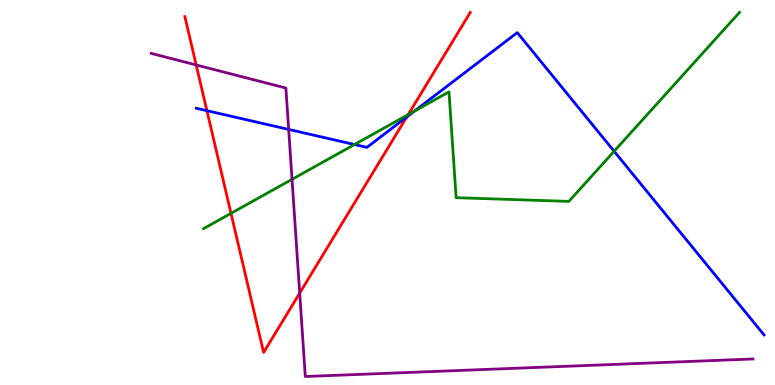[{'lines': ['blue', 'red'], 'intersections': [{'x': 2.67, 'y': 7.13}, {'x': 5.25, 'y': 6.96}]}, {'lines': ['green', 'red'], 'intersections': [{'x': 2.98, 'y': 4.46}, {'x': 5.27, 'y': 7.02}]}, {'lines': ['purple', 'red'], 'intersections': [{'x': 2.53, 'y': 8.31}, {'x': 3.87, 'y': 2.39}]}, {'lines': ['blue', 'green'], 'intersections': [{'x': 4.57, 'y': 6.25}, {'x': 5.35, 'y': 7.11}, {'x': 7.92, 'y': 6.07}]}, {'lines': ['blue', 'purple'], 'intersections': [{'x': 3.72, 'y': 6.64}]}, {'lines': ['green', 'purple'], 'intersections': [{'x': 3.77, 'y': 5.34}]}]